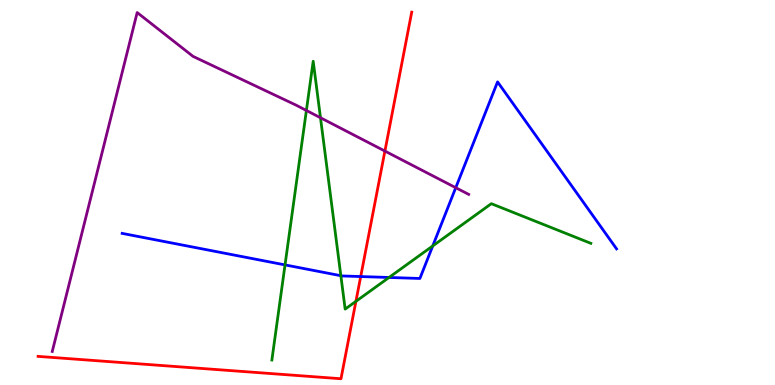[{'lines': ['blue', 'red'], 'intersections': [{'x': 4.65, 'y': 2.82}]}, {'lines': ['green', 'red'], 'intersections': [{'x': 4.59, 'y': 2.17}]}, {'lines': ['purple', 'red'], 'intersections': [{'x': 4.97, 'y': 6.08}]}, {'lines': ['blue', 'green'], 'intersections': [{'x': 3.68, 'y': 3.12}, {'x': 4.4, 'y': 2.84}, {'x': 5.02, 'y': 2.79}, {'x': 5.58, 'y': 3.61}]}, {'lines': ['blue', 'purple'], 'intersections': [{'x': 5.88, 'y': 5.12}]}, {'lines': ['green', 'purple'], 'intersections': [{'x': 3.95, 'y': 7.13}, {'x': 4.14, 'y': 6.94}]}]